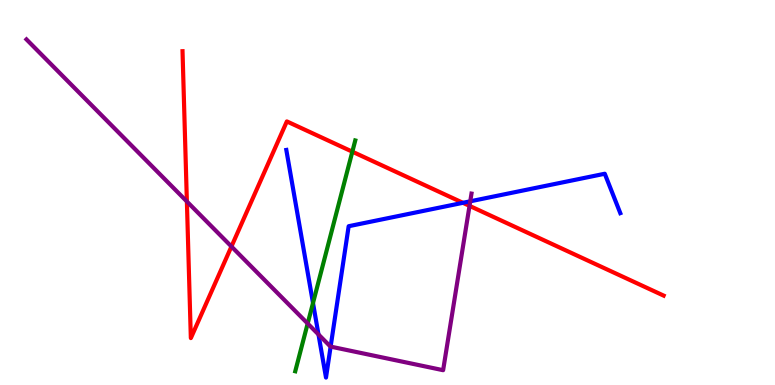[{'lines': ['blue', 'red'], 'intersections': [{'x': 5.97, 'y': 4.73}]}, {'lines': ['green', 'red'], 'intersections': [{'x': 4.55, 'y': 6.06}]}, {'lines': ['purple', 'red'], 'intersections': [{'x': 2.41, 'y': 4.77}, {'x': 2.99, 'y': 3.6}, {'x': 6.06, 'y': 4.65}]}, {'lines': ['blue', 'green'], 'intersections': [{'x': 4.04, 'y': 2.13}]}, {'lines': ['blue', 'purple'], 'intersections': [{'x': 4.11, 'y': 1.31}, {'x': 4.27, 'y': 0.997}, {'x': 6.07, 'y': 4.77}]}, {'lines': ['green', 'purple'], 'intersections': [{'x': 3.97, 'y': 1.6}]}]